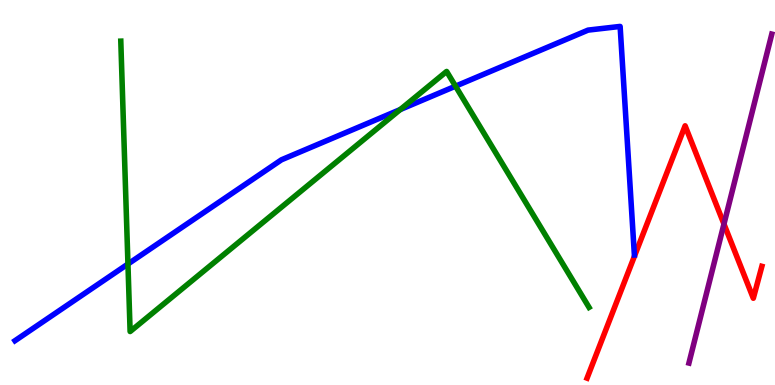[{'lines': ['blue', 'red'], 'intersections': []}, {'lines': ['green', 'red'], 'intersections': []}, {'lines': ['purple', 'red'], 'intersections': [{'x': 9.34, 'y': 4.18}]}, {'lines': ['blue', 'green'], 'intersections': [{'x': 1.65, 'y': 3.14}, {'x': 5.16, 'y': 7.15}, {'x': 5.88, 'y': 7.76}]}, {'lines': ['blue', 'purple'], 'intersections': []}, {'lines': ['green', 'purple'], 'intersections': []}]